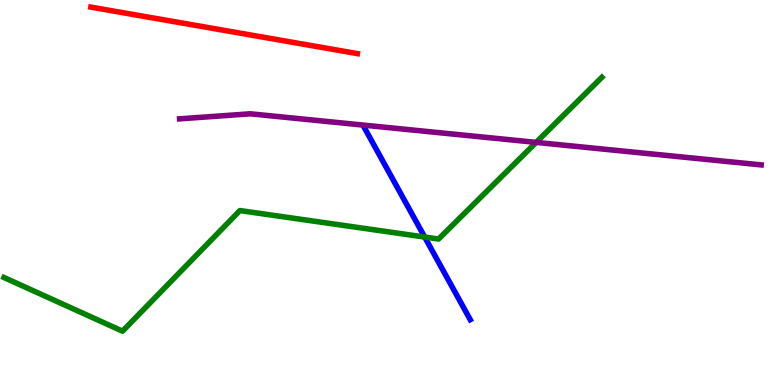[{'lines': ['blue', 'red'], 'intersections': []}, {'lines': ['green', 'red'], 'intersections': []}, {'lines': ['purple', 'red'], 'intersections': []}, {'lines': ['blue', 'green'], 'intersections': [{'x': 5.48, 'y': 3.84}]}, {'lines': ['blue', 'purple'], 'intersections': []}, {'lines': ['green', 'purple'], 'intersections': [{'x': 6.92, 'y': 6.3}]}]